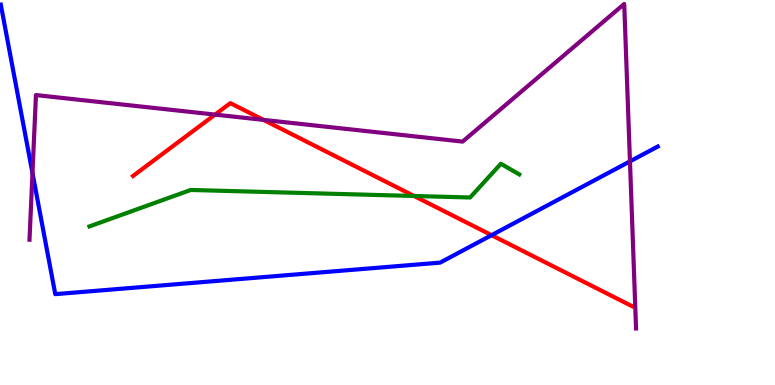[{'lines': ['blue', 'red'], 'intersections': [{'x': 6.34, 'y': 3.89}]}, {'lines': ['green', 'red'], 'intersections': [{'x': 5.34, 'y': 4.91}]}, {'lines': ['purple', 'red'], 'intersections': [{'x': 2.77, 'y': 7.02}, {'x': 3.4, 'y': 6.89}]}, {'lines': ['blue', 'green'], 'intersections': []}, {'lines': ['blue', 'purple'], 'intersections': [{'x': 0.419, 'y': 5.51}, {'x': 8.13, 'y': 5.81}]}, {'lines': ['green', 'purple'], 'intersections': []}]